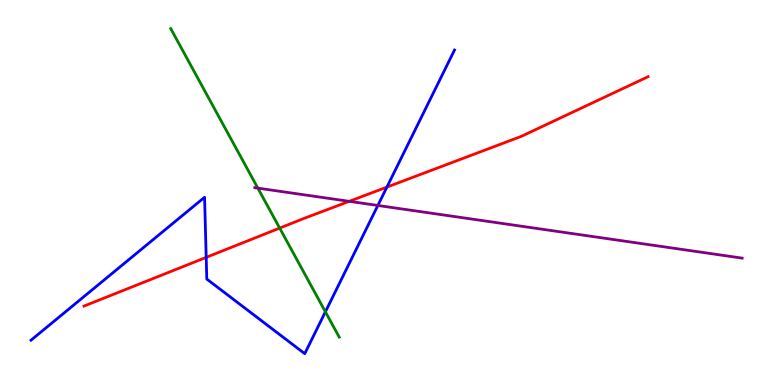[{'lines': ['blue', 'red'], 'intersections': [{'x': 2.66, 'y': 3.31}, {'x': 4.99, 'y': 5.14}]}, {'lines': ['green', 'red'], 'intersections': [{'x': 3.61, 'y': 4.08}]}, {'lines': ['purple', 'red'], 'intersections': [{'x': 4.51, 'y': 4.77}]}, {'lines': ['blue', 'green'], 'intersections': [{'x': 4.2, 'y': 1.9}]}, {'lines': ['blue', 'purple'], 'intersections': [{'x': 4.88, 'y': 4.66}]}, {'lines': ['green', 'purple'], 'intersections': [{'x': 3.33, 'y': 5.11}]}]